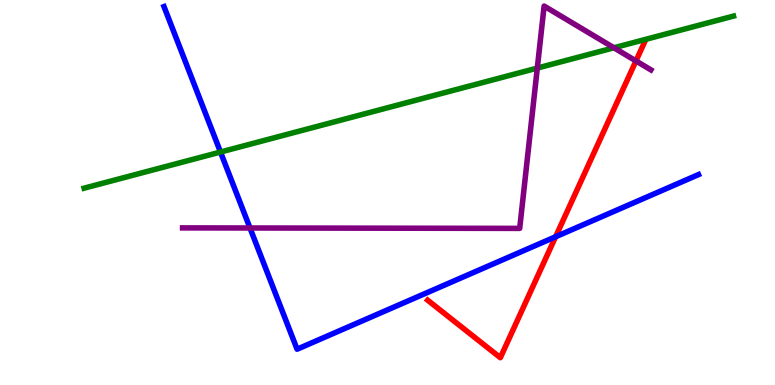[{'lines': ['blue', 'red'], 'intersections': [{'x': 7.17, 'y': 3.85}]}, {'lines': ['green', 'red'], 'intersections': []}, {'lines': ['purple', 'red'], 'intersections': [{'x': 8.21, 'y': 8.42}]}, {'lines': ['blue', 'green'], 'intersections': [{'x': 2.85, 'y': 6.05}]}, {'lines': ['blue', 'purple'], 'intersections': [{'x': 3.23, 'y': 4.08}]}, {'lines': ['green', 'purple'], 'intersections': [{'x': 6.93, 'y': 8.23}, {'x': 7.92, 'y': 8.76}]}]